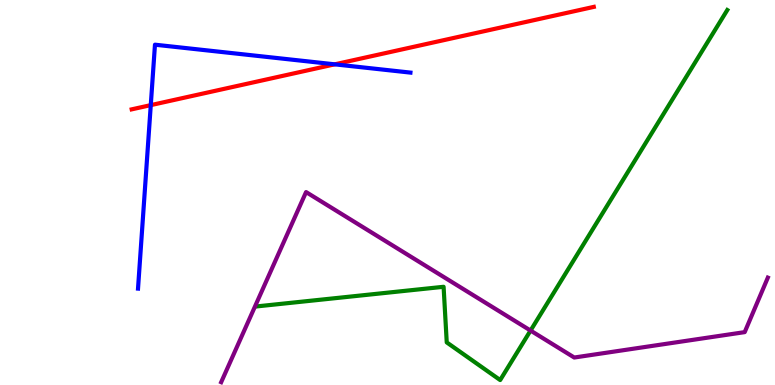[{'lines': ['blue', 'red'], 'intersections': [{'x': 1.95, 'y': 7.27}, {'x': 4.32, 'y': 8.33}]}, {'lines': ['green', 'red'], 'intersections': []}, {'lines': ['purple', 'red'], 'intersections': []}, {'lines': ['blue', 'green'], 'intersections': []}, {'lines': ['blue', 'purple'], 'intersections': []}, {'lines': ['green', 'purple'], 'intersections': [{'x': 6.85, 'y': 1.41}]}]